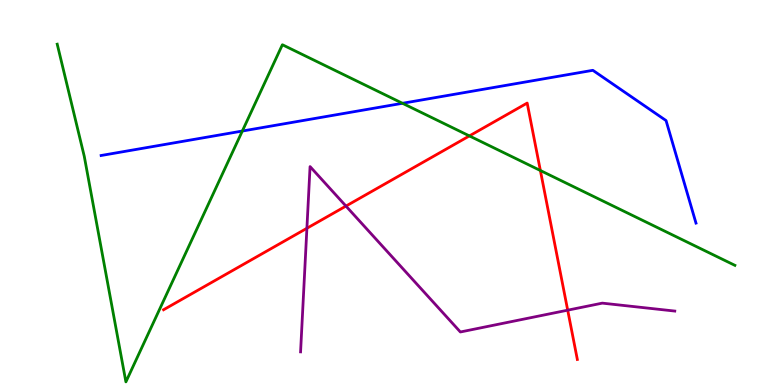[{'lines': ['blue', 'red'], 'intersections': []}, {'lines': ['green', 'red'], 'intersections': [{'x': 6.06, 'y': 6.47}, {'x': 6.97, 'y': 5.57}]}, {'lines': ['purple', 'red'], 'intersections': [{'x': 3.96, 'y': 4.07}, {'x': 4.46, 'y': 4.65}, {'x': 7.33, 'y': 1.94}]}, {'lines': ['blue', 'green'], 'intersections': [{'x': 3.13, 'y': 6.6}, {'x': 5.19, 'y': 7.32}]}, {'lines': ['blue', 'purple'], 'intersections': []}, {'lines': ['green', 'purple'], 'intersections': []}]